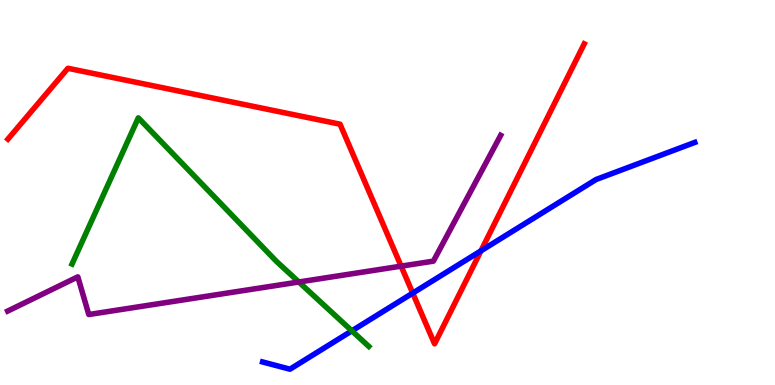[{'lines': ['blue', 'red'], 'intersections': [{'x': 5.33, 'y': 2.39}, {'x': 6.21, 'y': 3.49}]}, {'lines': ['green', 'red'], 'intersections': []}, {'lines': ['purple', 'red'], 'intersections': [{'x': 5.18, 'y': 3.09}]}, {'lines': ['blue', 'green'], 'intersections': [{'x': 4.54, 'y': 1.41}]}, {'lines': ['blue', 'purple'], 'intersections': []}, {'lines': ['green', 'purple'], 'intersections': [{'x': 3.86, 'y': 2.68}]}]